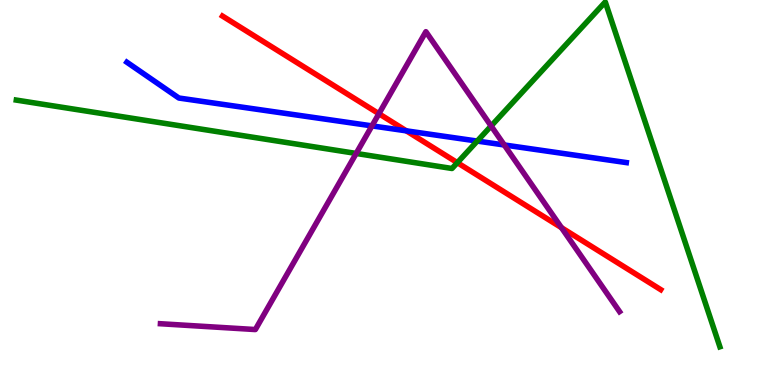[{'lines': ['blue', 'red'], 'intersections': [{'x': 5.24, 'y': 6.6}]}, {'lines': ['green', 'red'], 'intersections': [{'x': 5.9, 'y': 5.77}]}, {'lines': ['purple', 'red'], 'intersections': [{'x': 4.89, 'y': 7.05}, {'x': 7.24, 'y': 4.09}]}, {'lines': ['blue', 'green'], 'intersections': [{'x': 6.16, 'y': 6.34}]}, {'lines': ['blue', 'purple'], 'intersections': [{'x': 4.8, 'y': 6.73}, {'x': 6.51, 'y': 6.23}]}, {'lines': ['green', 'purple'], 'intersections': [{'x': 4.6, 'y': 6.01}, {'x': 6.34, 'y': 6.73}]}]